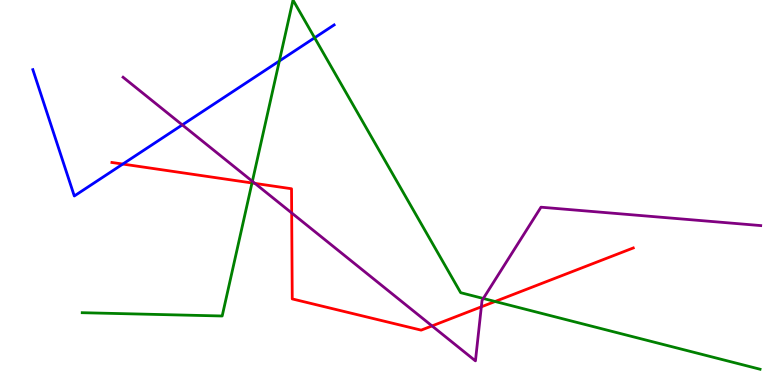[{'lines': ['blue', 'red'], 'intersections': [{'x': 1.58, 'y': 5.74}]}, {'lines': ['green', 'red'], 'intersections': [{'x': 3.25, 'y': 5.25}, {'x': 6.39, 'y': 2.17}]}, {'lines': ['purple', 'red'], 'intersections': [{'x': 3.29, 'y': 5.24}, {'x': 3.76, 'y': 4.47}, {'x': 5.57, 'y': 1.53}, {'x': 6.21, 'y': 2.03}]}, {'lines': ['blue', 'green'], 'intersections': [{'x': 3.6, 'y': 8.42}, {'x': 4.06, 'y': 9.02}]}, {'lines': ['blue', 'purple'], 'intersections': [{'x': 2.35, 'y': 6.76}]}, {'lines': ['green', 'purple'], 'intersections': [{'x': 3.26, 'y': 5.29}, {'x': 6.24, 'y': 2.25}]}]